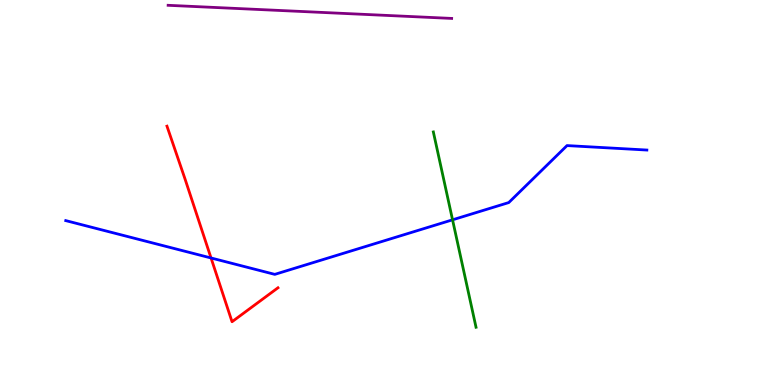[{'lines': ['blue', 'red'], 'intersections': [{'x': 2.72, 'y': 3.3}]}, {'lines': ['green', 'red'], 'intersections': []}, {'lines': ['purple', 'red'], 'intersections': []}, {'lines': ['blue', 'green'], 'intersections': [{'x': 5.84, 'y': 4.29}]}, {'lines': ['blue', 'purple'], 'intersections': []}, {'lines': ['green', 'purple'], 'intersections': []}]